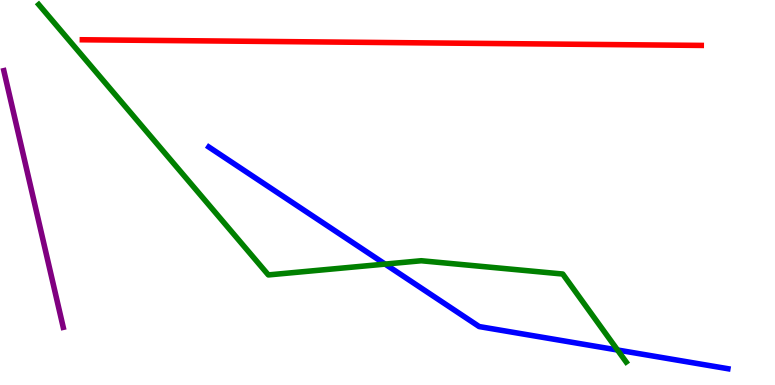[{'lines': ['blue', 'red'], 'intersections': []}, {'lines': ['green', 'red'], 'intersections': []}, {'lines': ['purple', 'red'], 'intersections': []}, {'lines': ['blue', 'green'], 'intersections': [{'x': 4.97, 'y': 3.14}, {'x': 7.97, 'y': 0.909}]}, {'lines': ['blue', 'purple'], 'intersections': []}, {'lines': ['green', 'purple'], 'intersections': []}]